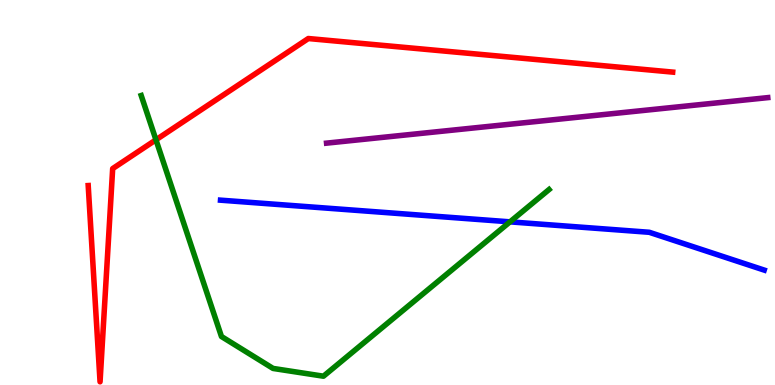[{'lines': ['blue', 'red'], 'intersections': []}, {'lines': ['green', 'red'], 'intersections': [{'x': 2.01, 'y': 6.37}]}, {'lines': ['purple', 'red'], 'intersections': []}, {'lines': ['blue', 'green'], 'intersections': [{'x': 6.58, 'y': 4.24}]}, {'lines': ['blue', 'purple'], 'intersections': []}, {'lines': ['green', 'purple'], 'intersections': []}]